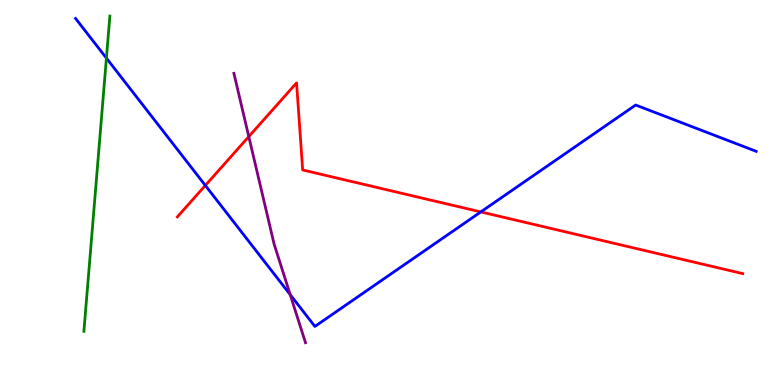[{'lines': ['blue', 'red'], 'intersections': [{'x': 2.65, 'y': 5.18}, {'x': 6.2, 'y': 4.5}]}, {'lines': ['green', 'red'], 'intersections': []}, {'lines': ['purple', 'red'], 'intersections': [{'x': 3.21, 'y': 6.45}]}, {'lines': ['blue', 'green'], 'intersections': [{'x': 1.37, 'y': 8.49}]}, {'lines': ['blue', 'purple'], 'intersections': [{'x': 3.74, 'y': 2.35}]}, {'lines': ['green', 'purple'], 'intersections': []}]